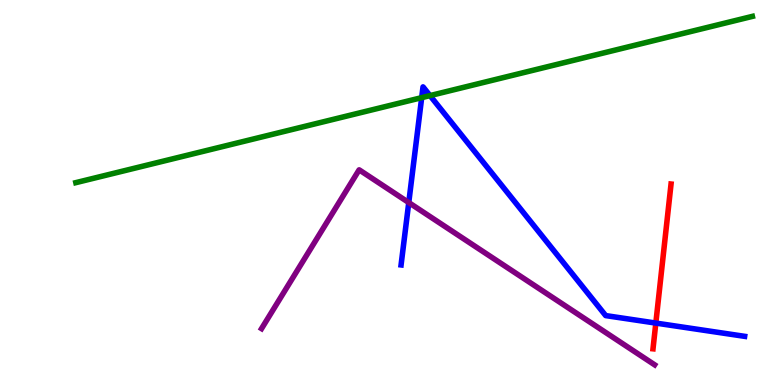[{'lines': ['blue', 'red'], 'intersections': [{'x': 8.46, 'y': 1.61}]}, {'lines': ['green', 'red'], 'intersections': []}, {'lines': ['purple', 'red'], 'intersections': []}, {'lines': ['blue', 'green'], 'intersections': [{'x': 5.44, 'y': 7.46}, {'x': 5.55, 'y': 7.52}]}, {'lines': ['blue', 'purple'], 'intersections': [{'x': 5.27, 'y': 4.74}]}, {'lines': ['green', 'purple'], 'intersections': []}]